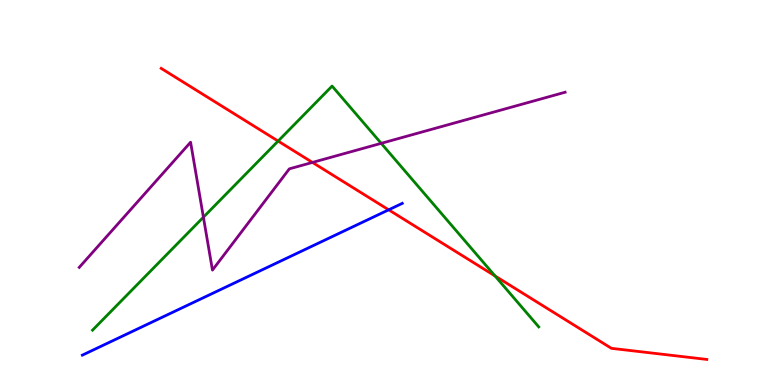[{'lines': ['blue', 'red'], 'intersections': [{'x': 5.02, 'y': 4.55}]}, {'lines': ['green', 'red'], 'intersections': [{'x': 3.59, 'y': 6.34}, {'x': 6.39, 'y': 2.83}]}, {'lines': ['purple', 'red'], 'intersections': [{'x': 4.03, 'y': 5.78}]}, {'lines': ['blue', 'green'], 'intersections': []}, {'lines': ['blue', 'purple'], 'intersections': []}, {'lines': ['green', 'purple'], 'intersections': [{'x': 2.62, 'y': 4.36}, {'x': 4.92, 'y': 6.28}]}]